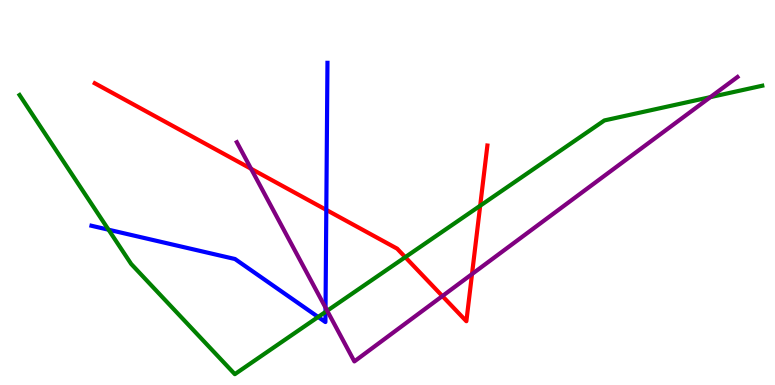[{'lines': ['blue', 'red'], 'intersections': [{'x': 4.21, 'y': 4.55}]}, {'lines': ['green', 'red'], 'intersections': [{'x': 5.23, 'y': 3.32}, {'x': 6.2, 'y': 4.66}]}, {'lines': ['purple', 'red'], 'intersections': [{'x': 3.24, 'y': 5.62}, {'x': 5.71, 'y': 2.31}, {'x': 6.09, 'y': 2.88}]}, {'lines': ['blue', 'green'], 'intersections': [{'x': 1.4, 'y': 4.03}, {'x': 4.11, 'y': 1.77}, {'x': 4.2, 'y': 1.9}]}, {'lines': ['blue', 'purple'], 'intersections': [{'x': 4.2, 'y': 2.01}]}, {'lines': ['green', 'purple'], 'intersections': [{'x': 4.22, 'y': 1.93}, {'x': 9.17, 'y': 7.48}]}]